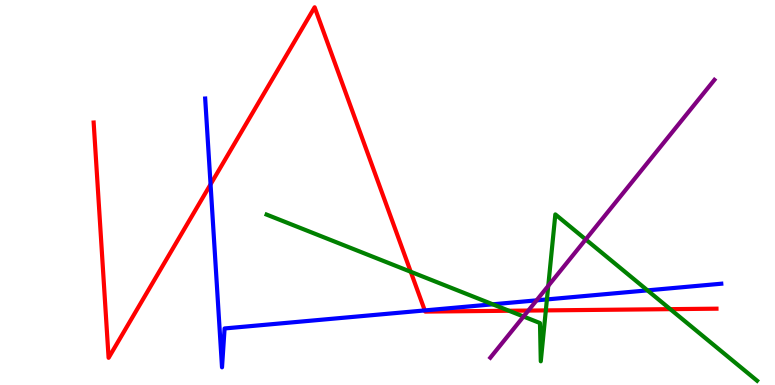[{'lines': ['blue', 'red'], 'intersections': [{'x': 2.72, 'y': 5.21}, {'x': 5.48, 'y': 1.94}]}, {'lines': ['green', 'red'], 'intersections': [{'x': 5.3, 'y': 2.94}, {'x': 6.57, 'y': 1.93}, {'x': 7.04, 'y': 1.94}, {'x': 8.65, 'y': 1.97}]}, {'lines': ['purple', 'red'], 'intersections': [{'x': 6.82, 'y': 1.93}]}, {'lines': ['blue', 'green'], 'intersections': [{'x': 6.36, 'y': 2.1}, {'x': 7.06, 'y': 2.22}, {'x': 8.35, 'y': 2.46}]}, {'lines': ['blue', 'purple'], 'intersections': [{'x': 6.92, 'y': 2.2}]}, {'lines': ['green', 'purple'], 'intersections': [{'x': 6.76, 'y': 1.78}, {'x': 7.07, 'y': 2.57}, {'x': 7.56, 'y': 3.78}]}]